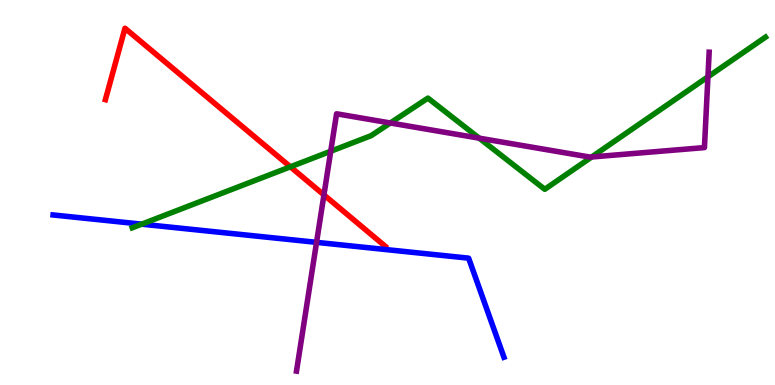[{'lines': ['blue', 'red'], 'intersections': []}, {'lines': ['green', 'red'], 'intersections': [{'x': 3.75, 'y': 5.67}]}, {'lines': ['purple', 'red'], 'intersections': [{'x': 4.18, 'y': 4.94}]}, {'lines': ['blue', 'green'], 'intersections': [{'x': 1.83, 'y': 4.18}]}, {'lines': ['blue', 'purple'], 'intersections': [{'x': 4.08, 'y': 3.71}]}, {'lines': ['green', 'purple'], 'intersections': [{'x': 4.27, 'y': 6.07}, {'x': 5.04, 'y': 6.81}, {'x': 6.18, 'y': 6.41}, {'x': 7.63, 'y': 5.92}, {'x': 9.13, 'y': 8.0}]}]